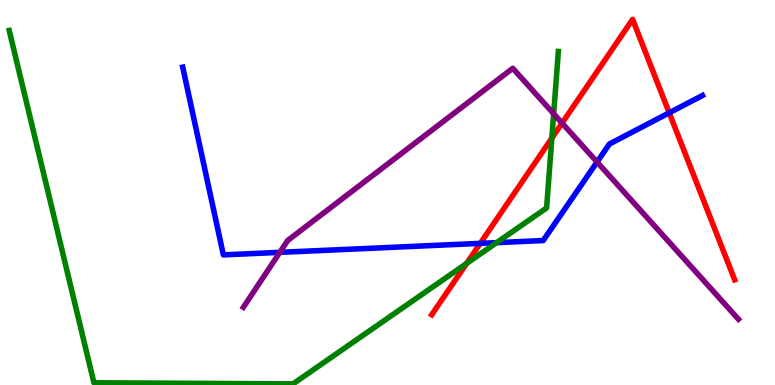[{'lines': ['blue', 'red'], 'intersections': [{'x': 6.2, 'y': 3.68}, {'x': 8.64, 'y': 7.07}]}, {'lines': ['green', 'red'], 'intersections': [{'x': 6.02, 'y': 3.16}, {'x': 7.12, 'y': 6.41}]}, {'lines': ['purple', 'red'], 'intersections': [{'x': 7.25, 'y': 6.8}]}, {'lines': ['blue', 'green'], 'intersections': [{'x': 6.41, 'y': 3.7}]}, {'lines': ['blue', 'purple'], 'intersections': [{'x': 3.61, 'y': 3.45}, {'x': 7.7, 'y': 5.79}]}, {'lines': ['green', 'purple'], 'intersections': [{'x': 7.14, 'y': 7.05}]}]